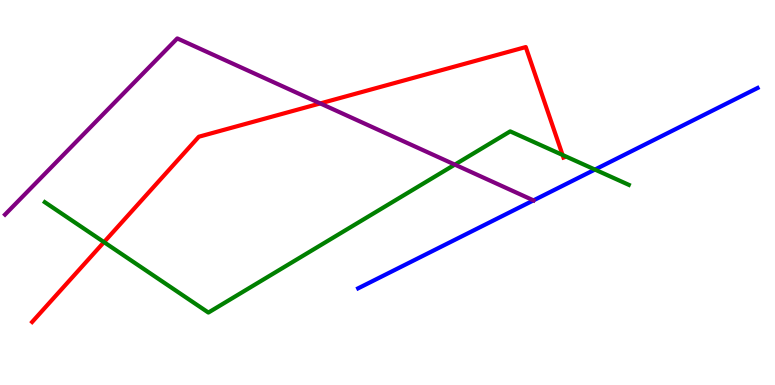[{'lines': ['blue', 'red'], 'intersections': []}, {'lines': ['green', 'red'], 'intersections': [{'x': 1.34, 'y': 3.71}, {'x': 7.26, 'y': 5.97}]}, {'lines': ['purple', 'red'], 'intersections': [{'x': 4.13, 'y': 7.31}]}, {'lines': ['blue', 'green'], 'intersections': [{'x': 7.68, 'y': 5.6}]}, {'lines': ['blue', 'purple'], 'intersections': [{'x': 6.88, 'y': 4.8}]}, {'lines': ['green', 'purple'], 'intersections': [{'x': 5.87, 'y': 5.72}]}]